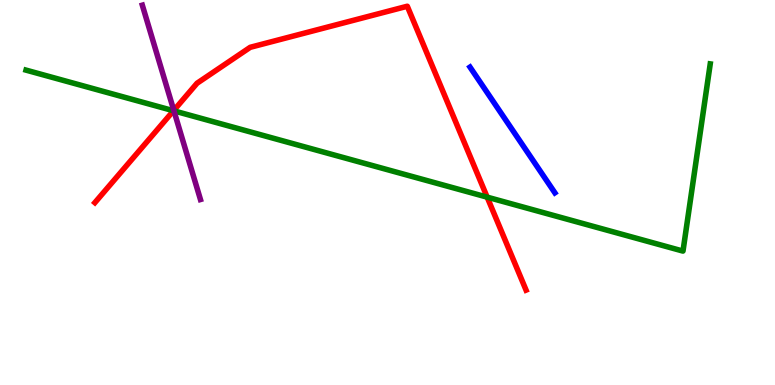[{'lines': ['blue', 'red'], 'intersections': []}, {'lines': ['green', 'red'], 'intersections': [{'x': 2.24, 'y': 7.12}, {'x': 6.29, 'y': 4.88}]}, {'lines': ['purple', 'red'], 'intersections': [{'x': 2.24, 'y': 7.13}]}, {'lines': ['blue', 'green'], 'intersections': []}, {'lines': ['blue', 'purple'], 'intersections': []}, {'lines': ['green', 'purple'], 'intersections': [{'x': 2.24, 'y': 7.12}]}]